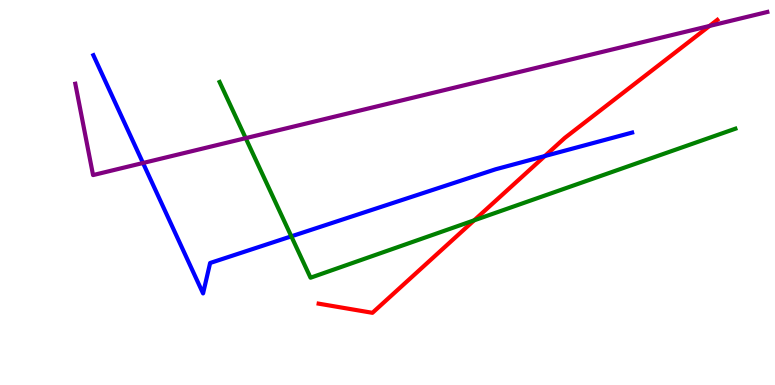[{'lines': ['blue', 'red'], 'intersections': [{'x': 7.03, 'y': 5.95}]}, {'lines': ['green', 'red'], 'intersections': [{'x': 6.12, 'y': 4.28}]}, {'lines': ['purple', 'red'], 'intersections': [{'x': 9.15, 'y': 9.33}]}, {'lines': ['blue', 'green'], 'intersections': [{'x': 3.76, 'y': 3.86}]}, {'lines': ['blue', 'purple'], 'intersections': [{'x': 1.85, 'y': 5.77}]}, {'lines': ['green', 'purple'], 'intersections': [{'x': 3.17, 'y': 6.41}]}]